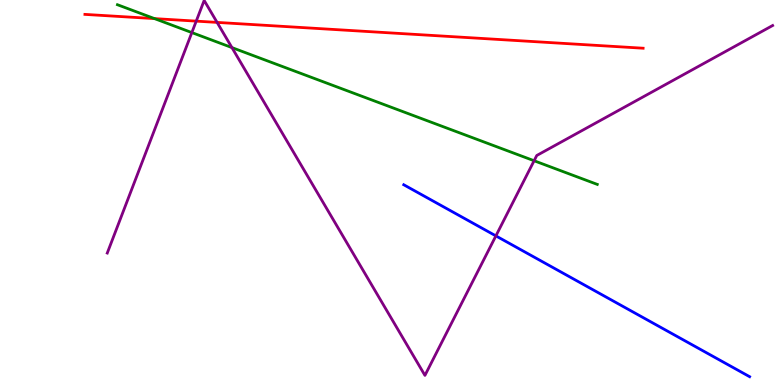[{'lines': ['blue', 'red'], 'intersections': []}, {'lines': ['green', 'red'], 'intersections': [{'x': 1.99, 'y': 9.52}]}, {'lines': ['purple', 'red'], 'intersections': [{'x': 2.53, 'y': 9.45}, {'x': 2.8, 'y': 9.42}]}, {'lines': ['blue', 'green'], 'intersections': []}, {'lines': ['blue', 'purple'], 'intersections': [{'x': 6.4, 'y': 3.87}]}, {'lines': ['green', 'purple'], 'intersections': [{'x': 2.48, 'y': 9.15}, {'x': 2.99, 'y': 8.76}, {'x': 6.89, 'y': 5.82}]}]